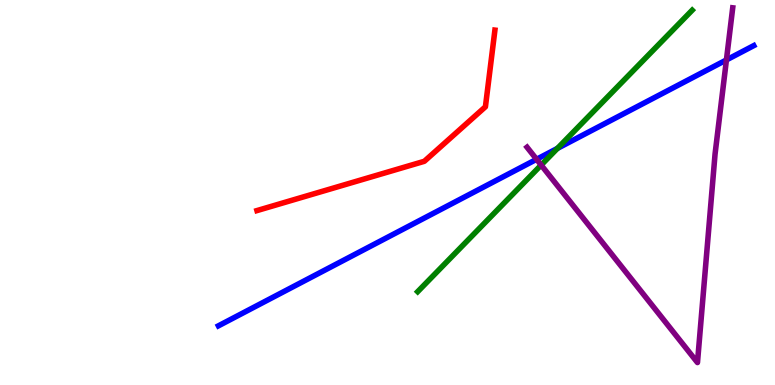[{'lines': ['blue', 'red'], 'intersections': []}, {'lines': ['green', 'red'], 'intersections': []}, {'lines': ['purple', 'red'], 'intersections': []}, {'lines': ['blue', 'green'], 'intersections': [{'x': 7.19, 'y': 6.15}]}, {'lines': ['blue', 'purple'], 'intersections': [{'x': 6.92, 'y': 5.86}, {'x': 9.37, 'y': 8.44}]}, {'lines': ['green', 'purple'], 'intersections': [{'x': 6.98, 'y': 5.71}]}]